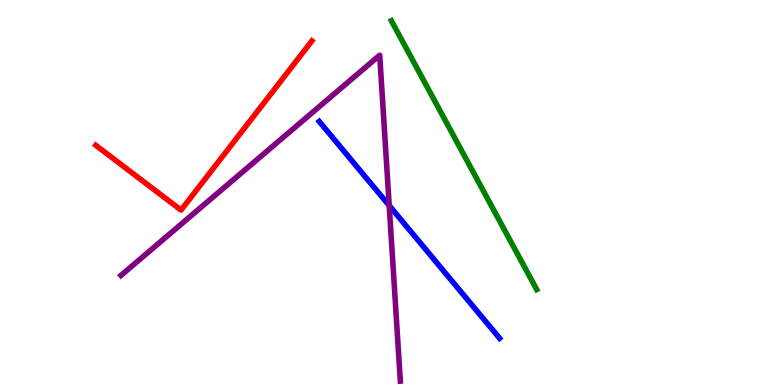[{'lines': ['blue', 'red'], 'intersections': []}, {'lines': ['green', 'red'], 'intersections': []}, {'lines': ['purple', 'red'], 'intersections': []}, {'lines': ['blue', 'green'], 'intersections': []}, {'lines': ['blue', 'purple'], 'intersections': [{'x': 5.02, 'y': 4.66}]}, {'lines': ['green', 'purple'], 'intersections': []}]